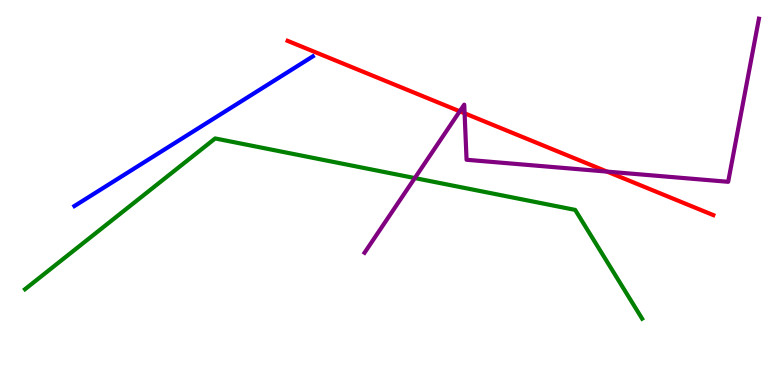[{'lines': ['blue', 'red'], 'intersections': []}, {'lines': ['green', 'red'], 'intersections': []}, {'lines': ['purple', 'red'], 'intersections': [{'x': 5.93, 'y': 7.11}, {'x': 5.99, 'y': 7.06}, {'x': 7.83, 'y': 5.54}]}, {'lines': ['blue', 'green'], 'intersections': []}, {'lines': ['blue', 'purple'], 'intersections': []}, {'lines': ['green', 'purple'], 'intersections': [{'x': 5.35, 'y': 5.37}]}]